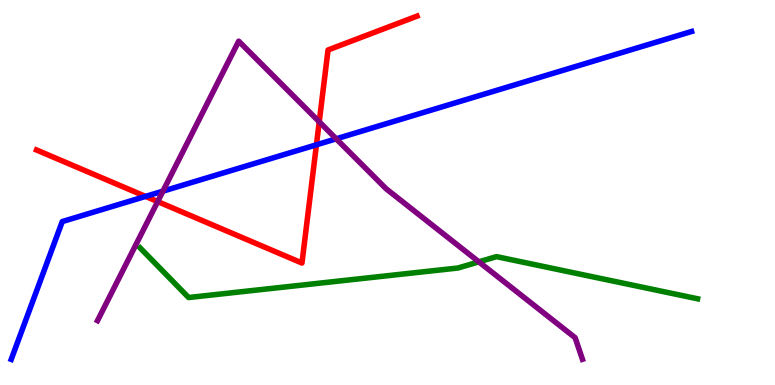[{'lines': ['blue', 'red'], 'intersections': [{'x': 1.88, 'y': 4.9}, {'x': 4.08, 'y': 6.24}]}, {'lines': ['green', 'red'], 'intersections': []}, {'lines': ['purple', 'red'], 'intersections': [{'x': 2.03, 'y': 4.76}, {'x': 4.12, 'y': 6.84}]}, {'lines': ['blue', 'green'], 'intersections': []}, {'lines': ['blue', 'purple'], 'intersections': [{'x': 2.1, 'y': 5.03}, {'x': 4.34, 'y': 6.39}]}, {'lines': ['green', 'purple'], 'intersections': [{'x': 6.18, 'y': 3.2}]}]